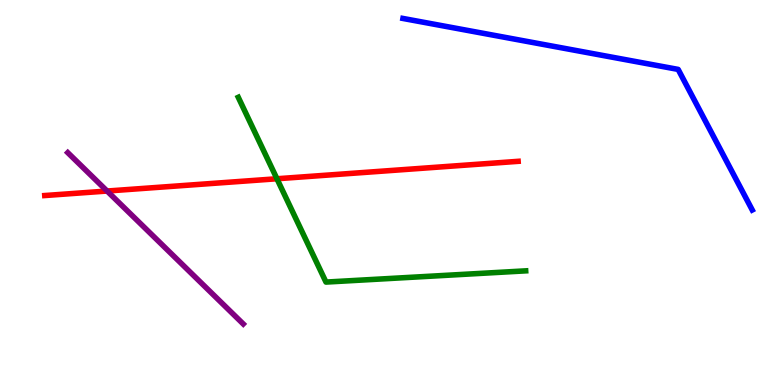[{'lines': ['blue', 'red'], 'intersections': []}, {'lines': ['green', 'red'], 'intersections': [{'x': 3.57, 'y': 5.36}]}, {'lines': ['purple', 'red'], 'intersections': [{'x': 1.38, 'y': 5.04}]}, {'lines': ['blue', 'green'], 'intersections': []}, {'lines': ['blue', 'purple'], 'intersections': []}, {'lines': ['green', 'purple'], 'intersections': []}]